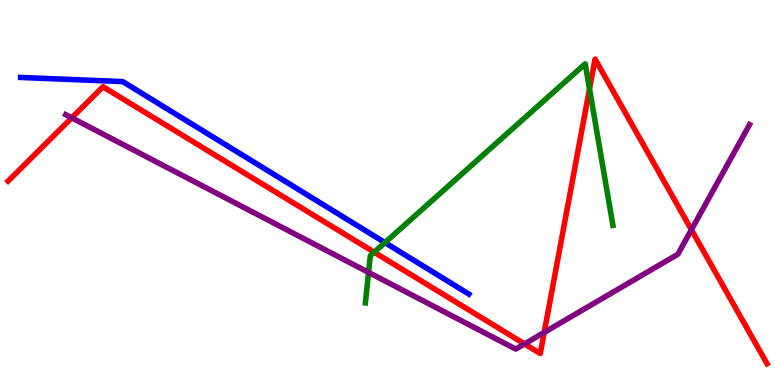[{'lines': ['blue', 'red'], 'intersections': []}, {'lines': ['green', 'red'], 'intersections': [{'x': 4.83, 'y': 3.45}, {'x': 7.61, 'y': 7.69}]}, {'lines': ['purple', 'red'], 'intersections': [{'x': 0.926, 'y': 6.94}, {'x': 6.77, 'y': 1.07}, {'x': 7.02, 'y': 1.37}, {'x': 8.92, 'y': 4.03}]}, {'lines': ['blue', 'green'], 'intersections': [{'x': 4.97, 'y': 3.7}]}, {'lines': ['blue', 'purple'], 'intersections': []}, {'lines': ['green', 'purple'], 'intersections': [{'x': 4.76, 'y': 2.92}]}]